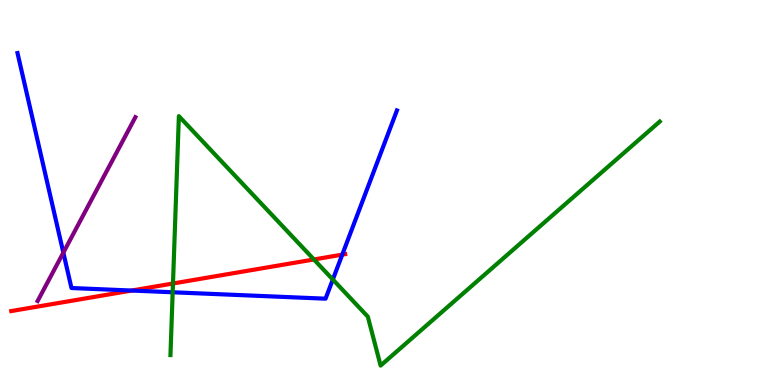[{'lines': ['blue', 'red'], 'intersections': [{'x': 1.7, 'y': 2.45}, {'x': 4.42, 'y': 3.39}]}, {'lines': ['green', 'red'], 'intersections': [{'x': 2.23, 'y': 2.64}, {'x': 4.05, 'y': 3.26}]}, {'lines': ['purple', 'red'], 'intersections': []}, {'lines': ['blue', 'green'], 'intersections': [{'x': 2.23, 'y': 2.41}, {'x': 4.29, 'y': 2.74}]}, {'lines': ['blue', 'purple'], 'intersections': [{'x': 0.817, 'y': 3.44}]}, {'lines': ['green', 'purple'], 'intersections': []}]